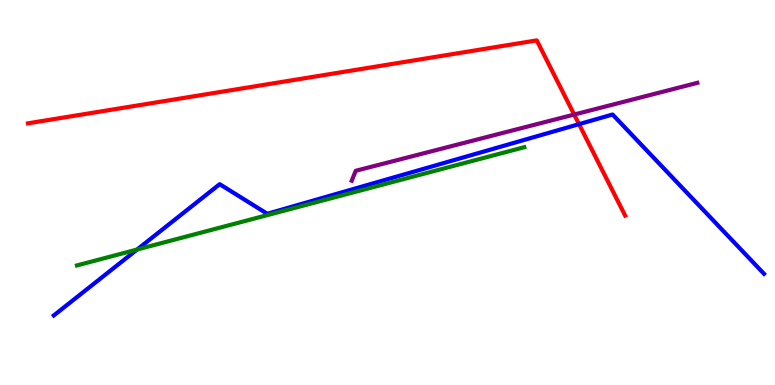[{'lines': ['blue', 'red'], 'intersections': [{'x': 7.47, 'y': 6.77}]}, {'lines': ['green', 'red'], 'intersections': []}, {'lines': ['purple', 'red'], 'intersections': [{'x': 7.41, 'y': 7.02}]}, {'lines': ['blue', 'green'], 'intersections': [{'x': 1.77, 'y': 3.52}]}, {'lines': ['blue', 'purple'], 'intersections': []}, {'lines': ['green', 'purple'], 'intersections': []}]